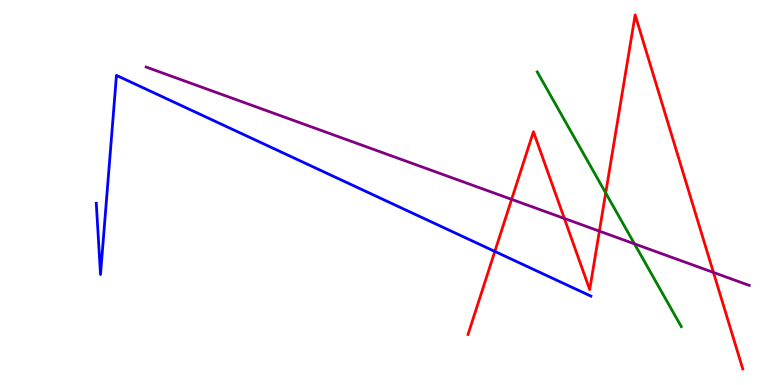[{'lines': ['blue', 'red'], 'intersections': [{'x': 6.38, 'y': 3.47}]}, {'lines': ['green', 'red'], 'intersections': [{'x': 7.82, 'y': 4.99}]}, {'lines': ['purple', 'red'], 'intersections': [{'x': 6.6, 'y': 4.82}, {'x': 7.28, 'y': 4.33}, {'x': 7.73, 'y': 4.0}, {'x': 9.21, 'y': 2.92}]}, {'lines': ['blue', 'green'], 'intersections': []}, {'lines': ['blue', 'purple'], 'intersections': []}, {'lines': ['green', 'purple'], 'intersections': [{'x': 8.19, 'y': 3.67}]}]